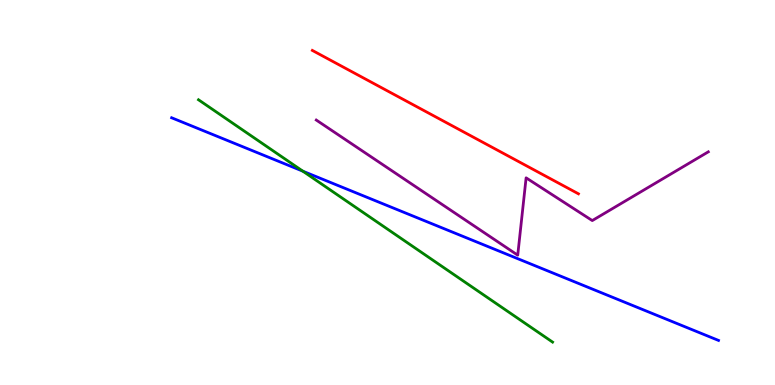[{'lines': ['blue', 'red'], 'intersections': []}, {'lines': ['green', 'red'], 'intersections': []}, {'lines': ['purple', 'red'], 'intersections': []}, {'lines': ['blue', 'green'], 'intersections': [{'x': 3.91, 'y': 5.55}]}, {'lines': ['blue', 'purple'], 'intersections': []}, {'lines': ['green', 'purple'], 'intersections': []}]